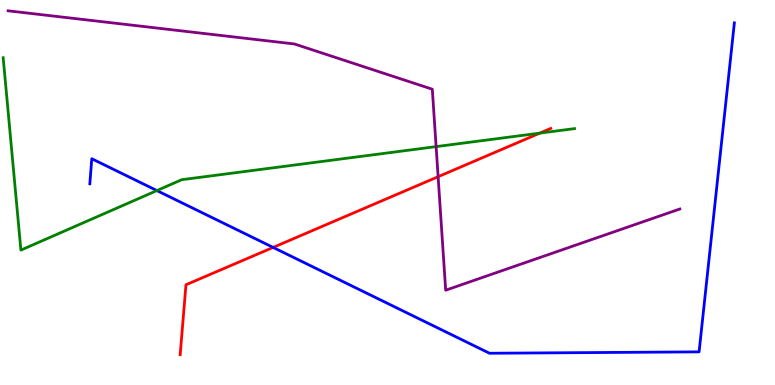[{'lines': ['blue', 'red'], 'intersections': [{'x': 3.52, 'y': 3.57}]}, {'lines': ['green', 'red'], 'intersections': [{'x': 6.96, 'y': 6.54}]}, {'lines': ['purple', 'red'], 'intersections': [{'x': 5.65, 'y': 5.41}]}, {'lines': ['blue', 'green'], 'intersections': [{'x': 2.02, 'y': 5.05}]}, {'lines': ['blue', 'purple'], 'intersections': []}, {'lines': ['green', 'purple'], 'intersections': [{'x': 5.63, 'y': 6.19}]}]